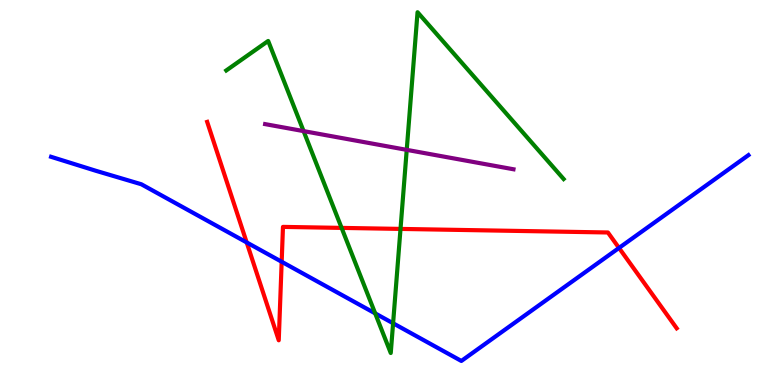[{'lines': ['blue', 'red'], 'intersections': [{'x': 3.18, 'y': 3.7}, {'x': 3.63, 'y': 3.2}, {'x': 7.99, 'y': 3.56}]}, {'lines': ['green', 'red'], 'intersections': [{'x': 4.41, 'y': 4.08}, {'x': 5.17, 'y': 4.05}]}, {'lines': ['purple', 'red'], 'intersections': []}, {'lines': ['blue', 'green'], 'intersections': [{'x': 4.84, 'y': 1.86}, {'x': 5.07, 'y': 1.6}]}, {'lines': ['blue', 'purple'], 'intersections': []}, {'lines': ['green', 'purple'], 'intersections': [{'x': 3.92, 'y': 6.59}, {'x': 5.25, 'y': 6.11}]}]